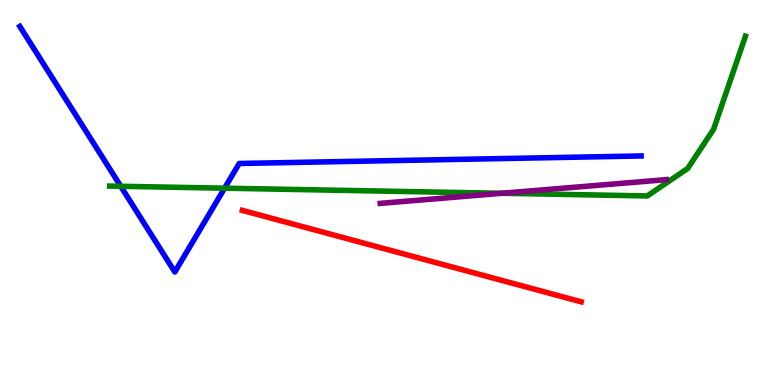[{'lines': ['blue', 'red'], 'intersections': []}, {'lines': ['green', 'red'], 'intersections': []}, {'lines': ['purple', 'red'], 'intersections': []}, {'lines': ['blue', 'green'], 'intersections': [{'x': 1.56, 'y': 5.16}, {'x': 2.9, 'y': 5.11}]}, {'lines': ['blue', 'purple'], 'intersections': []}, {'lines': ['green', 'purple'], 'intersections': [{'x': 6.48, 'y': 4.98}]}]